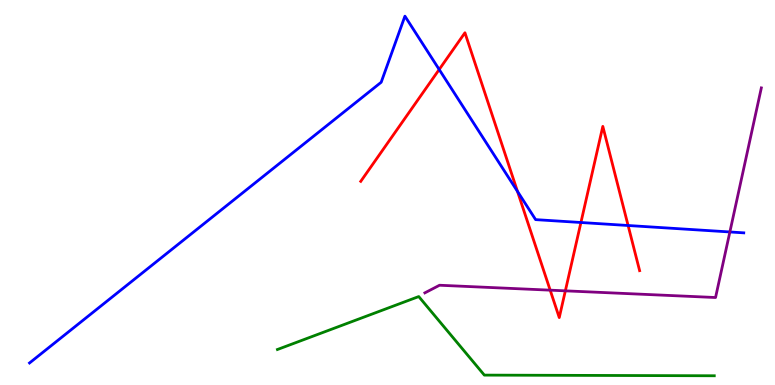[{'lines': ['blue', 'red'], 'intersections': [{'x': 5.67, 'y': 8.19}, {'x': 6.68, 'y': 5.03}, {'x': 7.5, 'y': 4.22}, {'x': 8.1, 'y': 4.14}]}, {'lines': ['green', 'red'], 'intersections': []}, {'lines': ['purple', 'red'], 'intersections': [{'x': 7.1, 'y': 2.46}, {'x': 7.29, 'y': 2.45}]}, {'lines': ['blue', 'green'], 'intersections': []}, {'lines': ['blue', 'purple'], 'intersections': [{'x': 9.42, 'y': 3.97}]}, {'lines': ['green', 'purple'], 'intersections': []}]